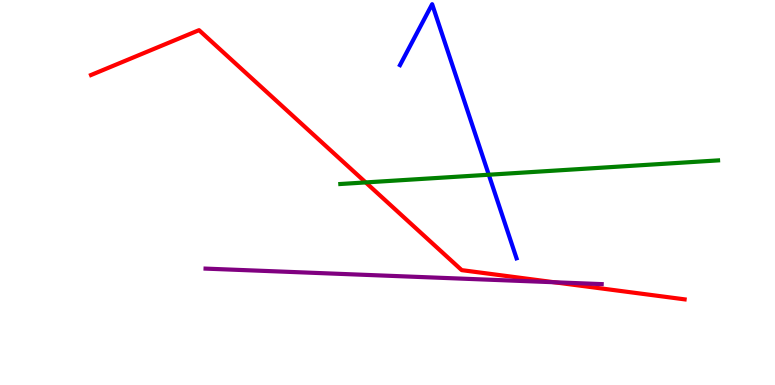[{'lines': ['blue', 'red'], 'intersections': []}, {'lines': ['green', 'red'], 'intersections': [{'x': 4.72, 'y': 5.26}]}, {'lines': ['purple', 'red'], 'intersections': [{'x': 7.15, 'y': 2.67}]}, {'lines': ['blue', 'green'], 'intersections': [{'x': 6.31, 'y': 5.46}]}, {'lines': ['blue', 'purple'], 'intersections': []}, {'lines': ['green', 'purple'], 'intersections': []}]